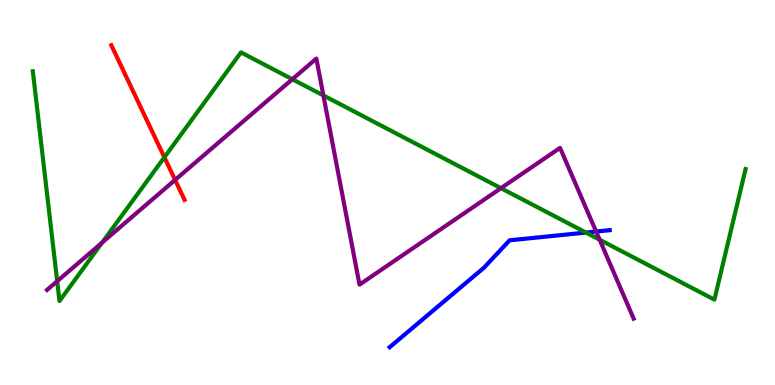[{'lines': ['blue', 'red'], 'intersections': []}, {'lines': ['green', 'red'], 'intersections': [{'x': 2.12, 'y': 5.91}]}, {'lines': ['purple', 'red'], 'intersections': [{'x': 2.26, 'y': 5.33}]}, {'lines': ['blue', 'green'], 'intersections': [{'x': 7.56, 'y': 3.96}]}, {'lines': ['blue', 'purple'], 'intersections': [{'x': 7.69, 'y': 3.99}]}, {'lines': ['green', 'purple'], 'intersections': [{'x': 0.738, 'y': 2.7}, {'x': 1.32, 'y': 3.7}, {'x': 3.77, 'y': 7.94}, {'x': 4.17, 'y': 7.52}, {'x': 6.46, 'y': 5.11}, {'x': 7.74, 'y': 3.77}]}]